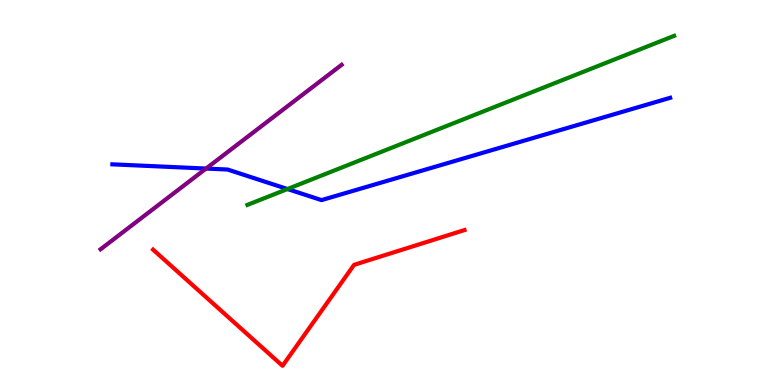[{'lines': ['blue', 'red'], 'intersections': []}, {'lines': ['green', 'red'], 'intersections': []}, {'lines': ['purple', 'red'], 'intersections': []}, {'lines': ['blue', 'green'], 'intersections': [{'x': 3.71, 'y': 5.09}]}, {'lines': ['blue', 'purple'], 'intersections': [{'x': 2.66, 'y': 5.62}]}, {'lines': ['green', 'purple'], 'intersections': []}]